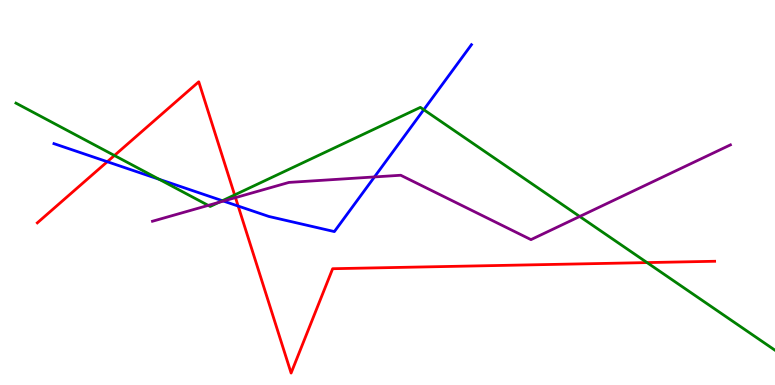[{'lines': ['blue', 'red'], 'intersections': [{'x': 1.38, 'y': 5.8}, {'x': 3.07, 'y': 4.65}]}, {'lines': ['green', 'red'], 'intersections': [{'x': 1.48, 'y': 5.96}, {'x': 3.03, 'y': 4.94}, {'x': 8.35, 'y': 3.18}]}, {'lines': ['purple', 'red'], 'intersections': [{'x': 3.04, 'y': 4.87}]}, {'lines': ['blue', 'green'], 'intersections': [{'x': 2.05, 'y': 5.34}, {'x': 2.87, 'y': 4.79}, {'x': 5.47, 'y': 7.15}]}, {'lines': ['blue', 'purple'], 'intersections': [{'x': 2.88, 'y': 4.78}, {'x': 4.83, 'y': 5.4}]}, {'lines': ['green', 'purple'], 'intersections': [{'x': 2.69, 'y': 4.67}, {'x': 2.82, 'y': 4.74}, {'x': 7.48, 'y': 4.38}]}]